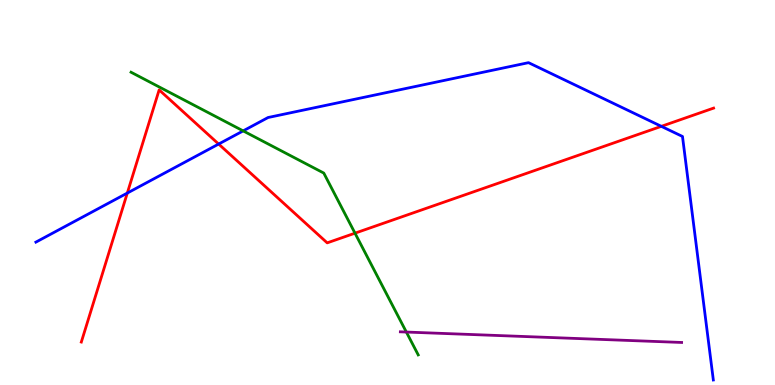[{'lines': ['blue', 'red'], 'intersections': [{'x': 1.64, 'y': 4.99}, {'x': 2.82, 'y': 6.26}, {'x': 8.53, 'y': 6.72}]}, {'lines': ['green', 'red'], 'intersections': [{'x': 4.58, 'y': 3.94}]}, {'lines': ['purple', 'red'], 'intersections': []}, {'lines': ['blue', 'green'], 'intersections': [{'x': 3.14, 'y': 6.6}]}, {'lines': ['blue', 'purple'], 'intersections': []}, {'lines': ['green', 'purple'], 'intersections': [{'x': 5.24, 'y': 1.38}]}]